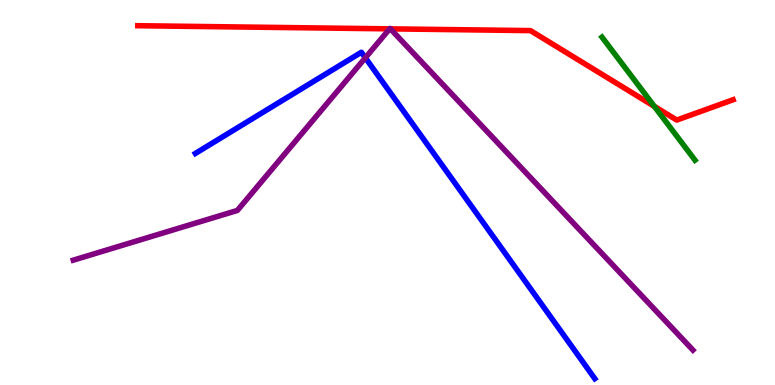[{'lines': ['blue', 'red'], 'intersections': []}, {'lines': ['green', 'red'], 'intersections': [{'x': 8.44, 'y': 7.24}]}, {'lines': ['purple', 'red'], 'intersections': [{'x': 5.03, 'y': 9.25}, {'x': 5.04, 'y': 9.25}]}, {'lines': ['blue', 'green'], 'intersections': []}, {'lines': ['blue', 'purple'], 'intersections': [{'x': 4.71, 'y': 8.5}]}, {'lines': ['green', 'purple'], 'intersections': []}]